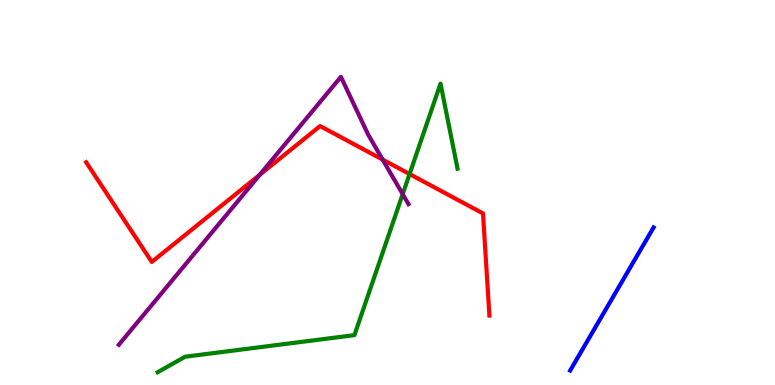[{'lines': ['blue', 'red'], 'intersections': []}, {'lines': ['green', 'red'], 'intersections': [{'x': 5.28, 'y': 5.48}]}, {'lines': ['purple', 'red'], 'intersections': [{'x': 3.35, 'y': 5.46}, {'x': 4.94, 'y': 5.85}]}, {'lines': ['blue', 'green'], 'intersections': []}, {'lines': ['blue', 'purple'], 'intersections': []}, {'lines': ['green', 'purple'], 'intersections': [{'x': 5.2, 'y': 4.96}]}]